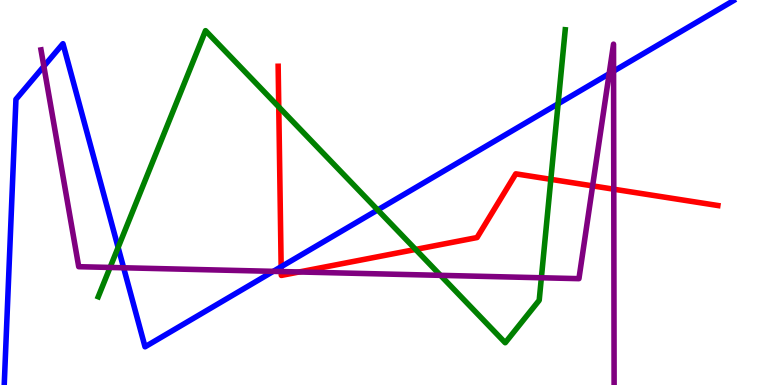[{'lines': ['blue', 'red'], 'intersections': [{'x': 3.63, 'y': 3.07}]}, {'lines': ['green', 'red'], 'intersections': [{'x': 3.6, 'y': 7.22}, {'x': 5.36, 'y': 3.52}, {'x': 7.11, 'y': 5.34}]}, {'lines': ['purple', 'red'], 'intersections': [{'x': 3.63, 'y': 2.95}, {'x': 3.86, 'y': 2.94}, {'x': 7.65, 'y': 5.17}, {'x': 7.92, 'y': 5.09}]}, {'lines': ['blue', 'green'], 'intersections': [{'x': 1.52, 'y': 3.57}, {'x': 4.87, 'y': 4.55}, {'x': 7.2, 'y': 7.3}]}, {'lines': ['blue', 'purple'], 'intersections': [{'x': 0.566, 'y': 8.28}, {'x': 1.6, 'y': 3.04}, {'x': 3.53, 'y': 2.95}, {'x': 7.86, 'y': 8.08}, {'x': 7.92, 'y': 8.15}]}, {'lines': ['green', 'purple'], 'intersections': [{'x': 1.42, 'y': 3.05}, {'x': 5.68, 'y': 2.85}, {'x': 6.99, 'y': 2.79}]}]